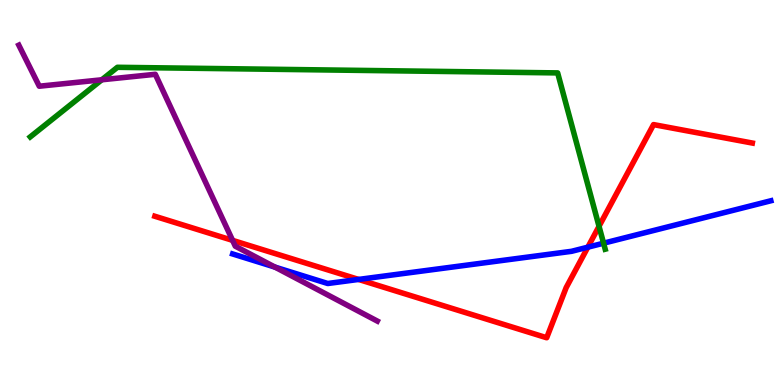[{'lines': ['blue', 'red'], 'intersections': [{'x': 4.63, 'y': 2.74}, {'x': 7.58, 'y': 3.58}]}, {'lines': ['green', 'red'], 'intersections': [{'x': 7.73, 'y': 4.12}]}, {'lines': ['purple', 'red'], 'intersections': [{'x': 3.0, 'y': 3.76}]}, {'lines': ['blue', 'green'], 'intersections': [{'x': 7.79, 'y': 3.68}]}, {'lines': ['blue', 'purple'], 'intersections': [{'x': 3.55, 'y': 3.06}]}, {'lines': ['green', 'purple'], 'intersections': [{'x': 1.31, 'y': 7.93}]}]